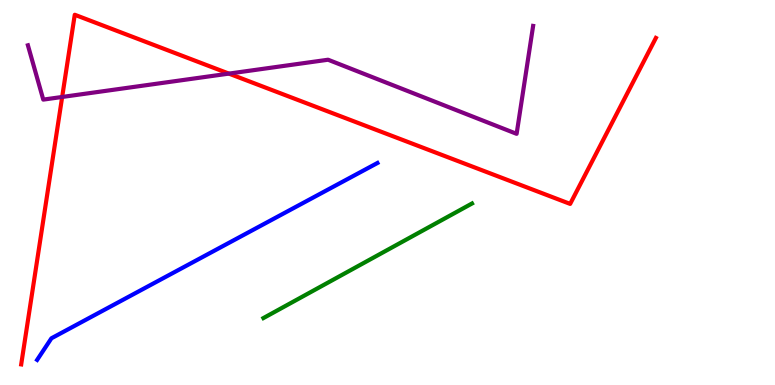[{'lines': ['blue', 'red'], 'intersections': []}, {'lines': ['green', 'red'], 'intersections': []}, {'lines': ['purple', 'red'], 'intersections': [{'x': 0.802, 'y': 7.48}, {'x': 2.95, 'y': 8.09}]}, {'lines': ['blue', 'green'], 'intersections': []}, {'lines': ['blue', 'purple'], 'intersections': []}, {'lines': ['green', 'purple'], 'intersections': []}]